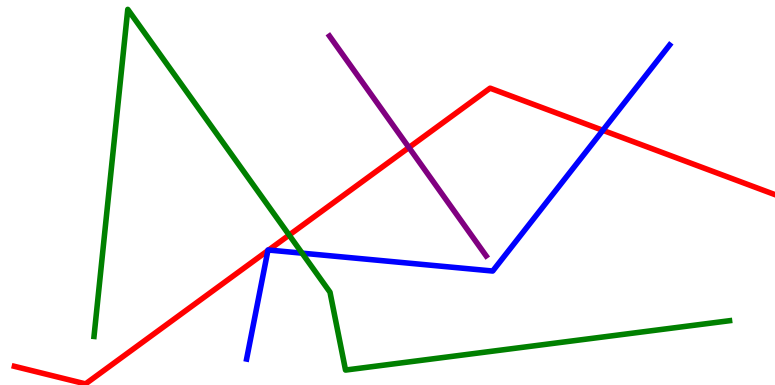[{'lines': ['blue', 'red'], 'intersections': [{'x': 3.46, 'y': 3.49}, {'x': 3.47, 'y': 3.51}, {'x': 7.78, 'y': 6.62}]}, {'lines': ['green', 'red'], 'intersections': [{'x': 3.73, 'y': 3.89}]}, {'lines': ['purple', 'red'], 'intersections': [{'x': 5.28, 'y': 6.17}]}, {'lines': ['blue', 'green'], 'intersections': [{'x': 3.9, 'y': 3.42}]}, {'lines': ['blue', 'purple'], 'intersections': []}, {'lines': ['green', 'purple'], 'intersections': []}]